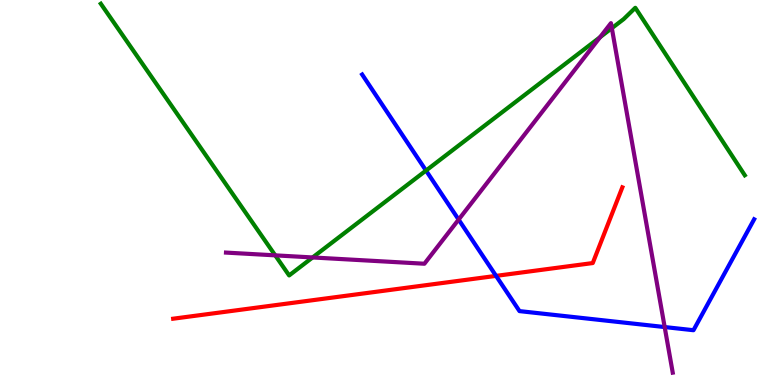[{'lines': ['blue', 'red'], 'intersections': [{'x': 6.4, 'y': 2.83}]}, {'lines': ['green', 'red'], 'intersections': []}, {'lines': ['purple', 'red'], 'intersections': []}, {'lines': ['blue', 'green'], 'intersections': [{'x': 5.5, 'y': 5.57}]}, {'lines': ['blue', 'purple'], 'intersections': [{'x': 5.92, 'y': 4.3}, {'x': 8.58, 'y': 1.51}]}, {'lines': ['green', 'purple'], 'intersections': [{'x': 3.55, 'y': 3.37}, {'x': 4.03, 'y': 3.31}, {'x': 7.74, 'y': 9.03}, {'x': 7.89, 'y': 9.27}]}]